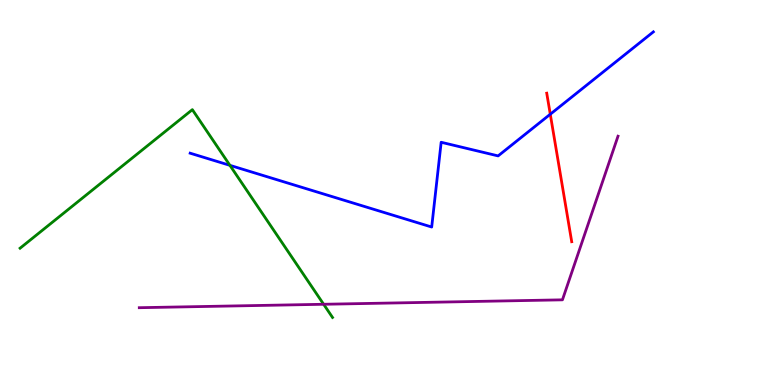[{'lines': ['blue', 'red'], 'intersections': [{'x': 7.1, 'y': 7.03}]}, {'lines': ['green', 'red'], 'intersections': []}, {'lines': ['purple', 'red'], 'intersections': []}, {'lines': ['blue', 'green'], 'intersections': [{'x': 2.97, 'y': 5.71}]}, {'lines': ['blue', 'purple'], 'intersections': []}, {'lines': ['green', 'purple'], 'intersections': [{'x': 4.18, 'y': 2.1}]}]